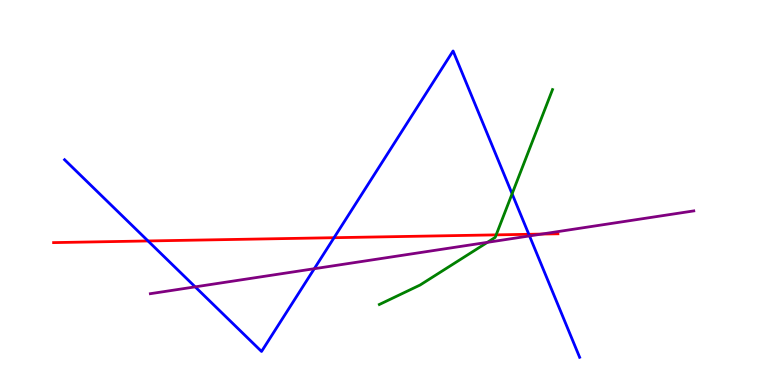[{'lines': ['blue', 'red'], 'intersections': [{'x': 1.91, 'y': 3.74}, {'x': 4.31, 'y': 3.83}, {'x': 6.82, 'y': 3.91}]}, {'lines': ['green', 'red'], 'intersections': [{'x': 6.4, 'y': 3.9}]}, {'lines': ['purple', 'red'], 'intersections': [{'x': 6.99, 'y': 3.92}]}, {'lines': ['blue', 'green'], 'intersections': [{'x': 6.61, 'y': 4.97}]}, {'lines': ['blue', 'purple'], 'intersections': [{'x': 2.52, 'y': 2.55}, {'x': 4.06, 'y': 3.02}, {'x': 6.83, 'y': 3.87}]}, {'lines': ['green', 'purple'], 'intersections': [{'x': 6.29, 'y': 3.71}]}]